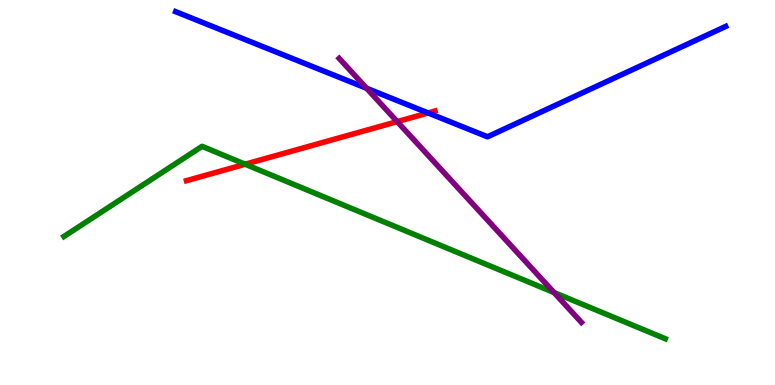[{'lines': ['blue', 'red'], 'intersections': [{'x': 5.52, 'y': 7.07}]}, {'lines': ['green', 'red'], 'intersections': [{'x': 3.16, 'y': 5.73}]}, {'lines': ['purple', 'red'], 'intersections': [{'x': 5.13, 'y': 6.84}]}, {'lines': ['blue', 'green'], 'intersections': []}, {'lines': ['blue', 'purple'], 'intersections': [{'x': 4.73, 'y': 7.71}]}, {'lines': ['green', 'purple'], 'intersections': [{'x': 7.15, 'y': 2.4}]}]